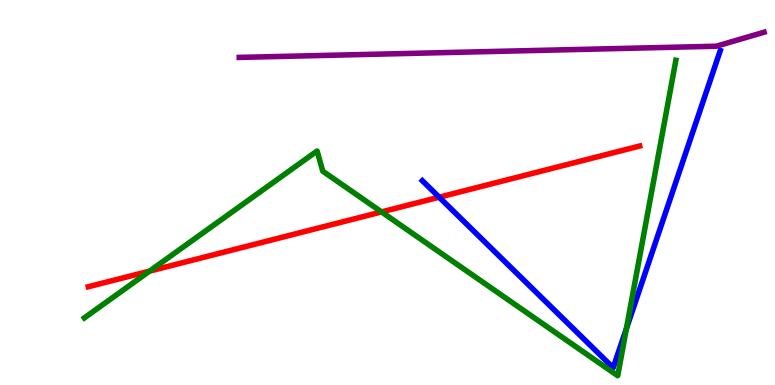[{'lines': ['blue', 'red'], 'intersections': [{'x': 5.67, 'y': 4.88}]}, {'lines': ['green', 'red'], 'intersections': [{'x': 1.93, 'y': 2.96}, {'x': 4.92, 'y': 4.5}]}, {'lines': ['purple', 'red'], 'intersections': []}, {'lines': ['blue', 'green'], 'intersections': [{'x': 8.08, 'y': 1.47}]}, {'lines': ['blue', 'purple'], 'intersections': []}, {'lines': ['green', 'purple'], 'intersections': []}]